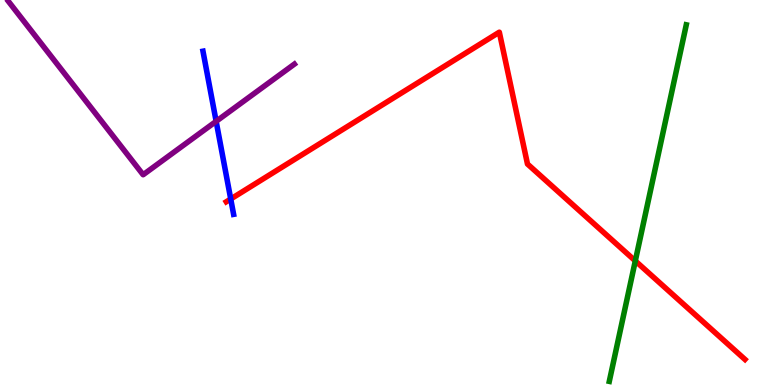[{'lines': ['blue', 'red'], 'intersections': [{'x': 2.98, 'y': 4.83}]}, {'lines': ['green', 'red'], 'intersections': [{'x': 8.2, 'y': 3.22}]}, {'lines': ['purple', 'red'], 'intersections': []}, {'lines': ['blue', 'green'], 'intersections': []}, {'lines': ['blue', 'purple'], 'intersections': [{'x': 2.79, 'y': 6.85}]}, {'lines': ['green', 'purple'], 'intersections': []}]